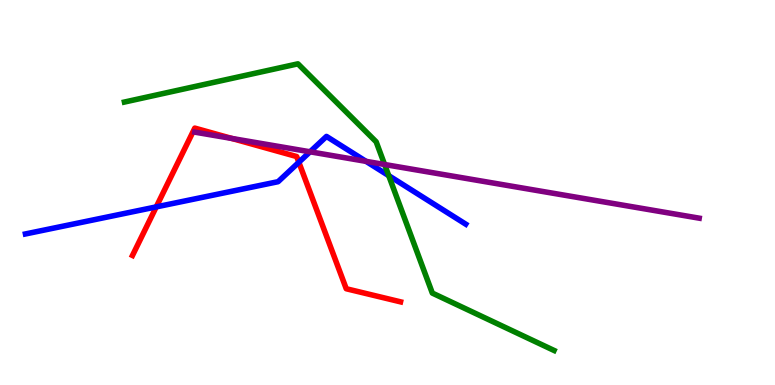[{'lines': ['blue', 'red'], 'intersections': [{'x': 2.02, 'y': 4.63}, {'x': 3.86, 'y': 5.79}]}, {'lines': ['green', 'red'], 'intersections': []}, {'lines': ['purple', 'red'], 'intersections': [{'x': 2.99, 'y': 6.4}]}, {'lines': ['blue', 'green'], 'intersections': [{'x': 5.02, 'y': 5.44}]}, {'lines': ['blue', 'purple'], 'intersections': [{'x': 4.0, 'y': 6.06}, {'x': 4.72, 'y': 5.81}]}, {'lines': ['green', 'purple'], 'intersections': [{'x': 4.96, 'y': 5.73}]}]